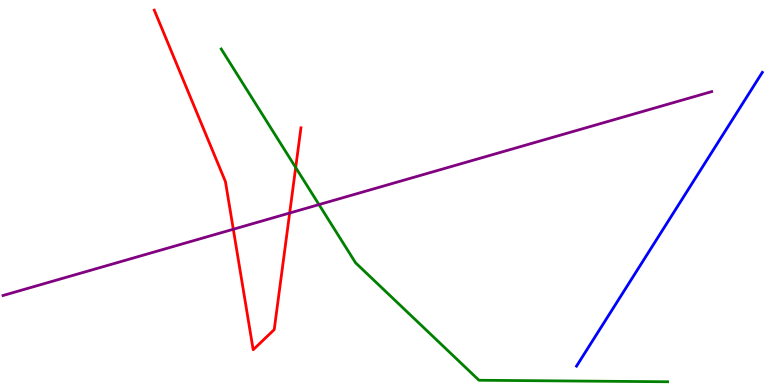[{'lines': ['blue', 'red'], 'intersections': []}, {'lines': ['green', 'red'], 'intersections': [{'x': 3.82, 'y': 5.65}]}, {'lines': ['purple', 'red'], 'intersections': [{'x': 3.01, 'y': 4.05}, {'x': 3.74, 'y': 4.47}]}, {'lines': ['blue', 'green'], 'intersections': []}, {'lines': ['blue', 'purple'], 'intersections': []}, {'lines': ['green', 'purple'], 'intersections': [{'x': 4.12, 'y': 4.69}]}]